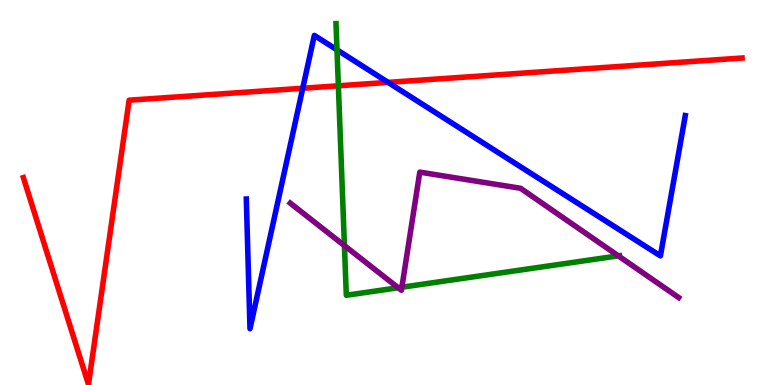[{'lines': ['blue', 'red'], 'intersections': [{'x': 3.91, 'y': 7.71}, {'x': 5.01, 'y': 7.86}]}, {'lines': ['green', 'red'], 'intersections': [{'x': 4.37, 'y': 7.77}]}, {'lines': ['purple', 'red'], 'intersections': []}, {'lines': ['blue', 'green'], 'intersections': [{'x': 4.35, 'y': 8.71}]}, {'lines': ['blue', 'purple'], 'intersections': []}, {'lines': ['green', 'purple'], 'intersections': [{'x': 4.44, 'y': 3.62}, {'x': 5.14, 'y': 2.53}, {'x': 5.19, 'y': 2.54}, {'x': 7.98, 'y': 3.35}]}]